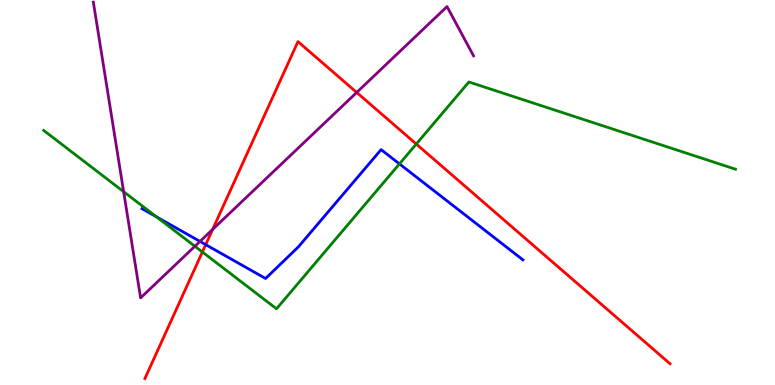[{'lines': ['blue', 'red'], 'intersections': [{'x': 2.65, 'y': 3.65}]}, {'lines': ['green', 'red'], 'intersections': [{'x': 2.61, 'y': 3.45}, {'x': 5.37, 'y': 6.26}]}, {'lines': ['purple', 'red'], 'intersections': [{'x': 2.74, 'y': 4.04}, {'x': 4.6, 'y': 7.6}]}, {'lines': ['blue', 'green'], 'intersections': [{'x': 2.02, 'y': 4.37}, {'x': 5.15, 'y': 5.74}]}, {'lines': ['blue', 'purple'], 'intersections': [{'x': 2.58, 'y': 3.73}]}, {'lines': ['green', 'purple'], 'intersections': [{'x': 1.6, 'y': 5.02}, {'x': 2.51, 'y': 3.6}]}]